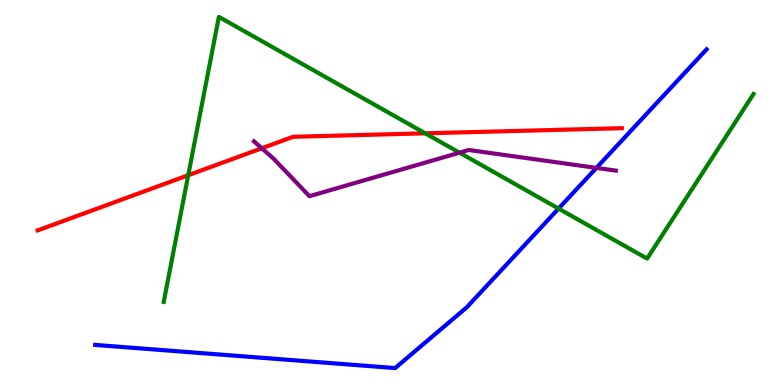[{'lines': ['blue', 'red'], 'intersections': []}, {'lines': ['green', 'red'], 'intersections': [{'x': 2.43, 'y': 5.45}, {'x': 5.49, 'y': 6.54}]}, {'lines': ['purple', 'red'], 'intersections': [{'x': 3.38, 'y': 6.15}]}, {'lines': ['blue', 'green'], 'intersections': [{'x': 7.21, 'y': 4.58}]}, {'lines': ['blue', 'purple'], 'intersections': [{'x': 7.7, 'y': 5.64}]}, {'lines': ['green', 'purple'], 'intersections': [{'x': 5.93, 'y': 6.03}]}]